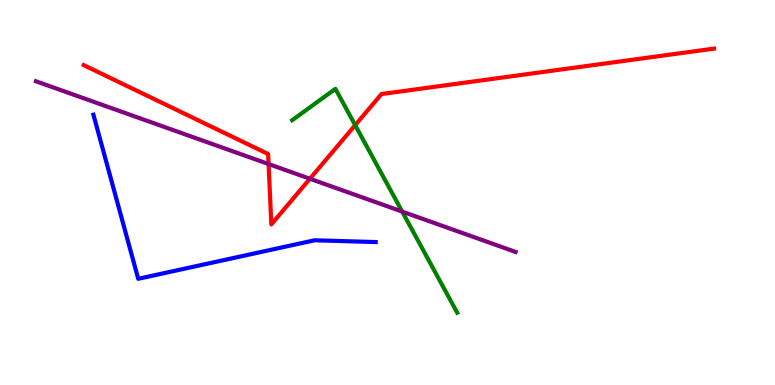[{'lines': ['blue', 'red'], 'intersections': []}, {'lines': ['green', 'red'], 'intersections': [{'x': 4.58, 'y': 6.75}]}, {'lines': ['purple', 'red'], 'intersections': [{'x': 3.47, 'y': 5.74}, {'x': 4.0, 'y': 5.36}]}, {'lines': ['blue', 'green'], 'intersections': []}, {'lines': ['blue', 'purple'], 'intersections': []}, {'lines': ['green', 'purple'], 'intersections': [{'x': 5.19, 'y': 4.5}]}]